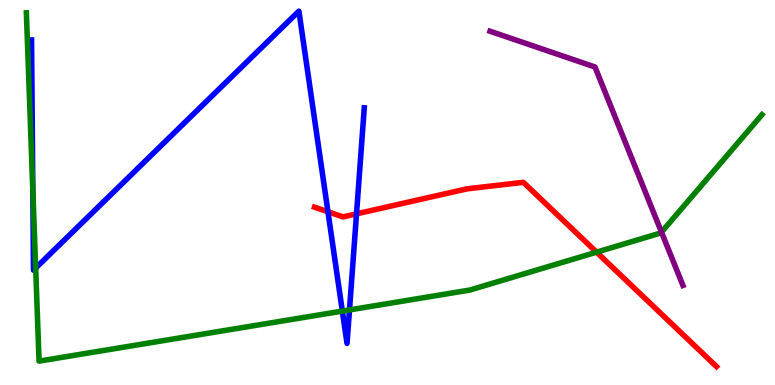[{'lines': ['blue', 'red'], 'intersections': [{'x': 4.23, 'y': 4.5}, {'x': 4.6, 'y': 4.45}]}, {'lines': ['green', 'red'], 'intersections': [{'x': 7.7, 'y': 3.45}]}, {'lines': ['purple', 'red'], 'intersections': []}, {'lines': ['blue', 'green'], 'intersections': [{'x': 0.423, 'y': 5.08}, {'x': 0.46, 'y': 3.04}, {'x': 4.42, 'y': 1.92}, {'x': 4.51, 'y': 1.95}]}, {'lines': ['blue', 'purple'], 'intersections': []}, {'lines': ['green', 'purple'], 'intersections': [{'x': 8.54, 'y': 3.97}]}]